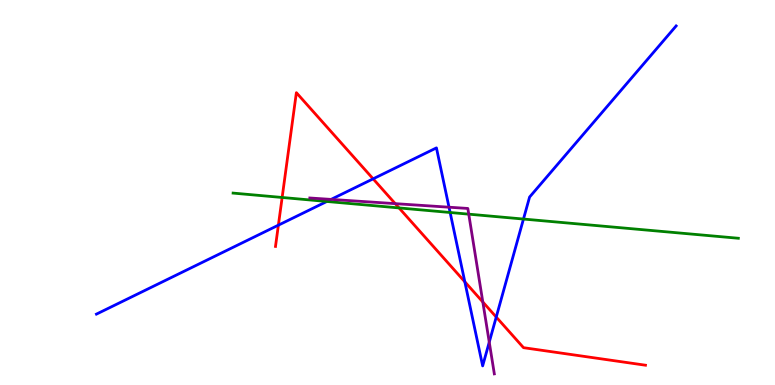[{'lines': ['blue', 'red'], 'intersections': [{'x': 3.59, 'y': 4.15}, {'x': 4.81, 'y': 5.35}, {'x': 6.0, 'y': 2.68}, {'x': 6.4, 'y': 1.76}]}, {'lines': ['green', 'red'], 'intersections': [{'x': 3.64, 'y': 4.87}, {'x': 5.15, 'y': 4.6}]}, {'lines': ['purple', 'red'], 'intersections': [{'x': 5.1, 'y': 4.71}, {'x': 6.23, 'y': 2.16}]}, {'lines': ['blue', 'green'], 'intersections': [{'x': 4.22, 'y': 4.77}, {'x': 5.81, 'y': 4.48}, {'x': 6.75, 'y': 4.31}]}, {'lines': ['blue', 'purple'], 'intersections': [{'x': 4.27, 'y': 4.82}, {'x': 5.79, 'y': 4.62}, {'x': 6.31, 'y': 1.11}]}, {'lines': ['green', 'purple'], 'intersections': [{'x': 6.05, 'y': 4.44}]}]